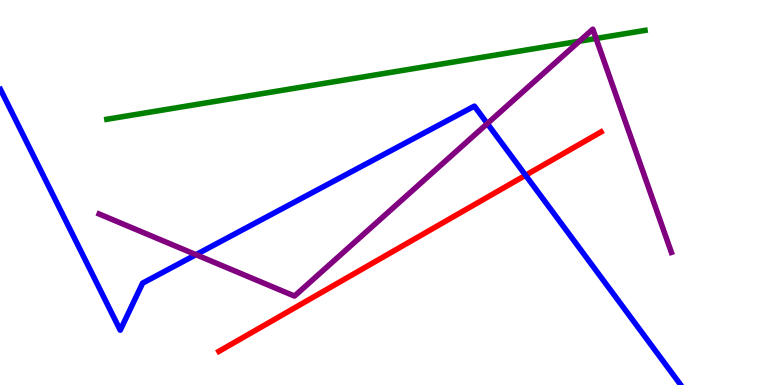[{'lines': ['blue', 'red'], 'intersections': [{'x': 6.78, 'y': 5.45}]}, {'lines': ['green', 'red'], 'intersections': []}, {'lines': ['purple', 'red'], 'intersections': []}, {'lines': ['blue', 'green'], 'intersections': []}, {'lines': ['blue', 'purple'], 'intersections': [{'x': 2.53, 'y': 3.39}, {'x': 6.29, 'y': 6.79}]}, {'lines': ['green', 'purple'], 'intersections': [{'x': 7.48, 'y': 8.93}, {'x': 7.69, 'y': 9.0}]}]